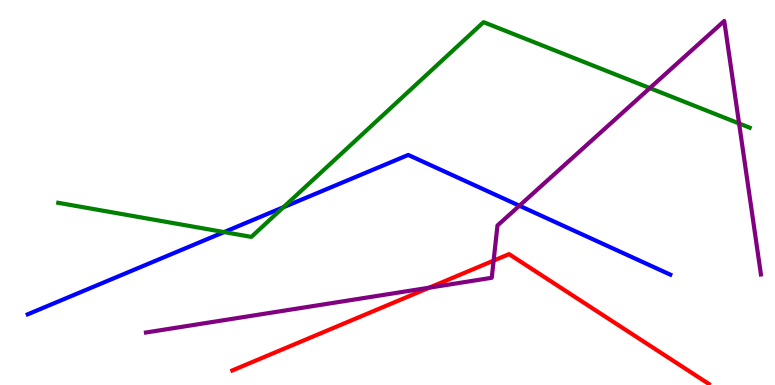[{'lines': ['blue', 'red'], 'intersections': []}, {'lines': ['green', 'red'], 'intersections': []}, {'lines': ['purple', 'red'], 'intersections': [{'x': 5.54, 'y': 2.53}, {'x': 6.37, 'y': 3.23}]}, {'lines': ['blue', 'green'], 'intersections': [{'x': 2.89, 'y': 3.97}, {'x': 3.66, 'y': 4.62}]}, {'lines': ['blue', 'purple'], 'intersections': [{'x': 6.7, 'y': 4.66}]}, {'lines': ['green', 'purple'], 'intersections': [{'x': 8.39, 'y': 7.71}, {'x': 9.54, 'y': 6.79}]}]